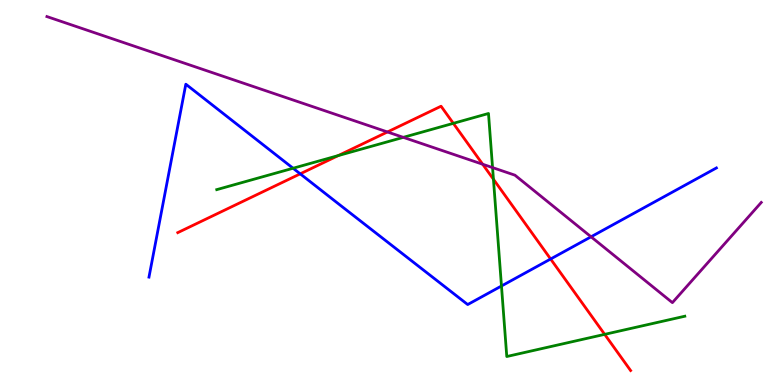[{'lines': ['blue', 'red'], 'intersections': [{'x': 3.87, 'y': 5.48}, {'x': 7.1, 'y': 3.27}]}, {'lines': ['green', 'red'], 'intersections': [{'x': 4.36, 'y': 5.96}, {'x': 5.85, 'y': 6.8}, {'x': 6.37, 'y': 5.34}, {'x': 7.8, 'y': 1.32}]}, {'lines': ['purple', 'red'], 'intersections': [{'x': 5.0, 'y': 6.57}, {'x': 6.23, 'y': 5.73}]}, {'lines': ['blue', 'green'], 'intersections': [{'x': 3.78, 'y': 5.63}, {'x': 6.47, 'y': 2.57}]}, {'lines': ['blue', 'purple'], 'intersections': [{'x': 7.63, 'y': 3.85}]}, {'lines': ['green', 'purple'], 'intersections': [{'x': 5.2, 'y': 6.43}, {'x': 6.36, 'y': 5.65}]}]